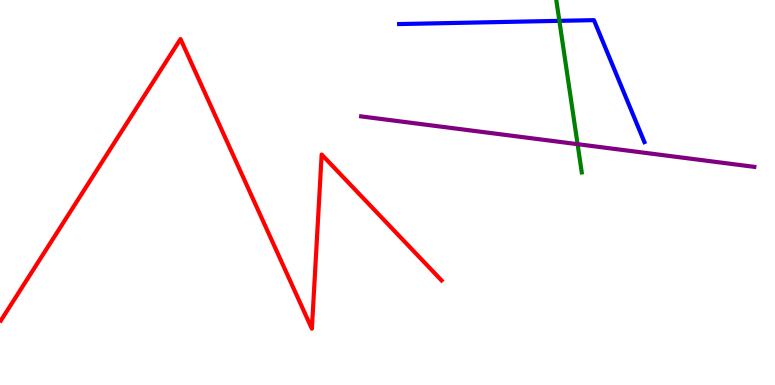[{'lines': ['blue', 'red'], 'intersections': []}, {'lines': ['green', 'red'], 'intersections': []}, {'lines': ['purple', 'red'], 'intersections': []}, {'lines': ['blue', 'green'], 'intersections': [{'x': 7.22, 'y': 9.46}]}, {'lines': ['blue', 'purple'], 'intersections': []}, {'lines': ['green', 'purple'], 'intersections': [{'x': 7.45, 'y': 6.26}]}]